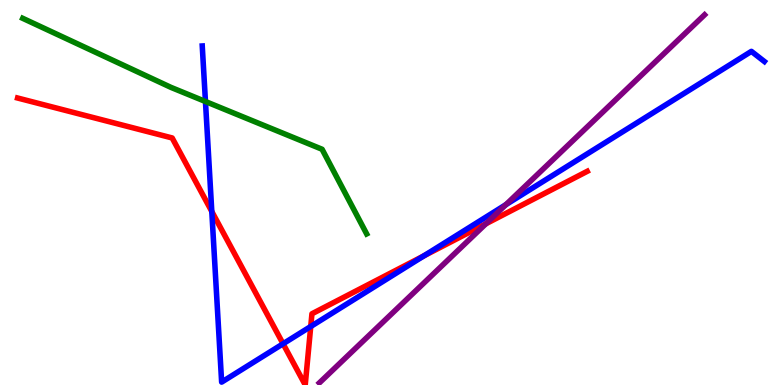[{'lines': ['blue', 'red'], 'intersections': [{'x': 2.73, 'y': 4.51}, {'x': 3.65, 'y': 1.07}, {'x': 4.01, 'y': 1.52}, {'x': 5.47, 'y': 3.35}]}, {'lines': ['green', 'red'], 'intersections': []}, {'lines': ['purple', 'red'], 'intersections': [{'x': 6.27, 'y': 4.19}]}, {'lines': ['blue', 'green'], 'intersections': [{'x': 2.65, 'y': 7.36}]}, {'lines': ['blue', 'purple'], 'intersections': [{'x': 6.53, 'y': 4.68}]}, {'lines': ['green', 'purple'], 'intersections': []}]